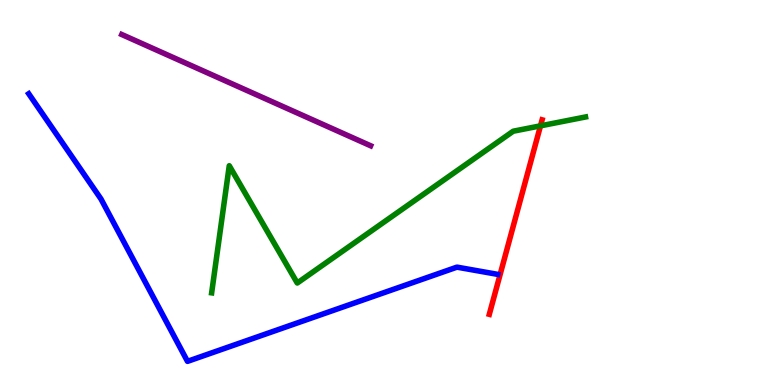[{'lines': ['blue', 'red'], 'intersections': []}, {'lines': ['green', 'red'], 'intersections': [{'x': 6.97, 'y': 6.73}]}, {'lines': ['purple', 'red'], 'intersections': []}, {'lines': ['blue', 'green'], 'intersections': []}, {'lines': ['blue', 'purple'], 'intersections': []}, {'lines': ['green', 'purple'], 'intersections': []}]